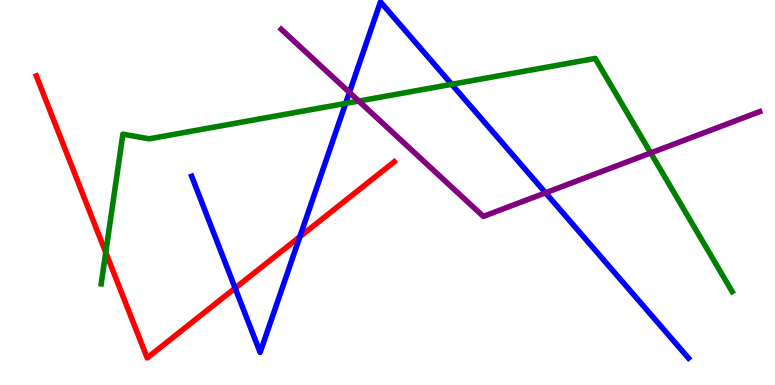[{'lines': ['blue', 'red'], 'intersections': [{'x': 3.03, 'y': 2.52}, {'x': 3.87, 'y': 3.85}]}, {'lines': ['green', 'red'], 'intersections': [{'x': 1.36, 'y': 3.44}]}, {'lines': ['purple', 'red'], 'intersections': []}, {'lines': ['blue', 'green'], 'intersections': [{'x': 4.46, 'y': 7.31}, {'x': 5.83, 'y': 7.81}]}, {'lines': ['blue', 'purple'], 'intersections': [{'x': 4.51, 'y': 7.6}, {'x': 7.04, 'y': 4.99}]}, {'lines': ['green', 'purple'], 'intersections': [{'x': 4.63, 'y': 7.38}, {'x': 8.4, 'y': 6.03}]}]